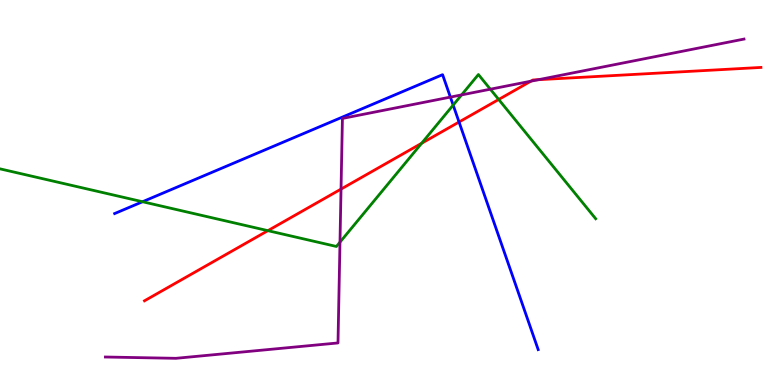[{'lines': ['blue', 'red'], 'intersections': [{'x': 5.92, 'y': 6.83}]}, {'lines': ['green', 'red'], 'intersections': [{'x': 3.46, 'y': 4.01}, {'x': 5.44, 'y': 6.28}, {'x': 6.43, 'y': 7.42}]}, {'lines': ['purple', 'red'], 'intersections': [{'x': 4.4, 'y': 5.09}, {'x': 6.85, 'y': 7.89}, {'x': 6.95, 'y': 7.93}]}, {'lines': ['blue', 'green'], 'intersections': [{'x': 1.84, 'y': 4.76}, {'x': 5.85, 'y': 7.27}]}, {'lines': ['blue', 'purple'], 'intersections': [{'x': 5.81, 'y': 7.48}]}, {'lines': ['green', 'purple'], 'intersections': [{'x': 4.39, 'y': 3.71}, {'x': 5.96, 'y': 7.54}, {'x': 6.33, 'y': 7.68}]}]